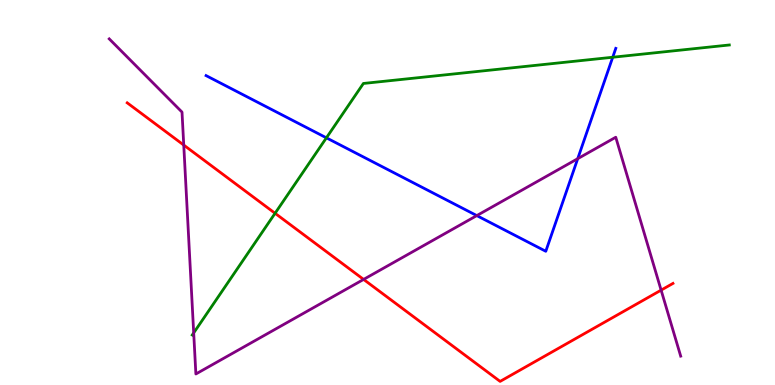[{'lines': ['blue', 'red'], 'intersections': []}, {'lines': ['green', 'red'], 'intersections': [{'x': 3.55, 'y': 4.46}]}, {'lines': ['purple', 'red'], 'intersections': [{'x': 2.37, 'y': 6.23}, {'x': 4.69, 'y': 2.74}, {'x': 8.53, 'y': 2.46}]}, {'lines': ['blue', 'green'], 'intersections': [{'x': 4.21, 'y': 6.42}, {'x': 7.91, 'y': 8.51}]}, {'lines': ['blue', 'purple'], 'intersections': [{'x': 6.15, 'y': 4.4}, {'x': 7.45, 'y': 5.88}]}, {'lines': ['green', 'purple'], 'intersections': [{'x': 2.5, 'y': 1.35}]}]